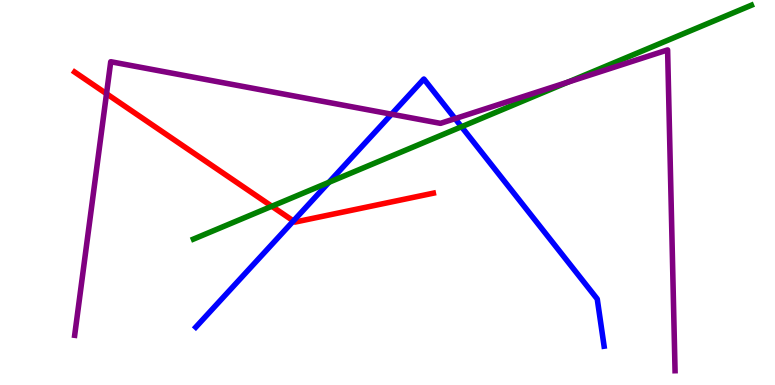[{'lines': ['blue', 'red'], 'intersections': [{'x': 3.79, 'y': 4.26}]}, {'lines': ['green', 'red'], 'intersections': [{'x': 3.51, 'y': 4.64}]}, {'lines': ['purple', 'red'], 'intersections': [{'x': 1.37, 'y': 7.57}]}, {'lines': ['blue', 'green'], 'intersections': [{'x': 4.24, 'y': 5.26}, {'x': 5.95, 'y': 6.71}]}, {'lines': ['blue', 'purple'], 'intersections': [{'x': 5.05, 'y': 7.03}, {'x': 5.87, 'y': 6.92}]}, {'lines': ['green', 'purple'], 'intersections': [{'x': 7.33, 'y': 7.87}]}]